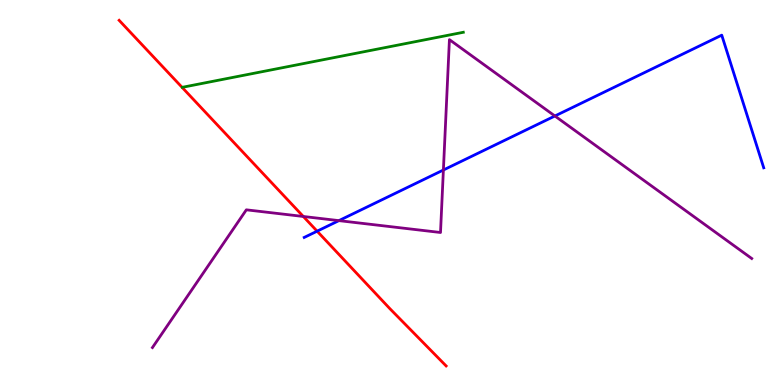[{'lines': ['blue', 'red'], 'intersections': [{'x': 4.09, 'y': 4.0}]}, {'lines': ['green', 'red'], 'intersections': []}, {'lines': ['purple', 'red'], 'intersections': [{'x': 3.91, 'y': 4.38}]}, {'lines': ['blue', 'green'], 'intersections': []}, {'lines': ['blue', 'purple'], 'intersections': [{'x': 4.37, 'y': 4.27}, {'x': 5.72, 'y': 5.58}, {'x': 7.16, 'y': 6.99}]}, {'lines': ['green', 'purple'], 'intersections': []}]